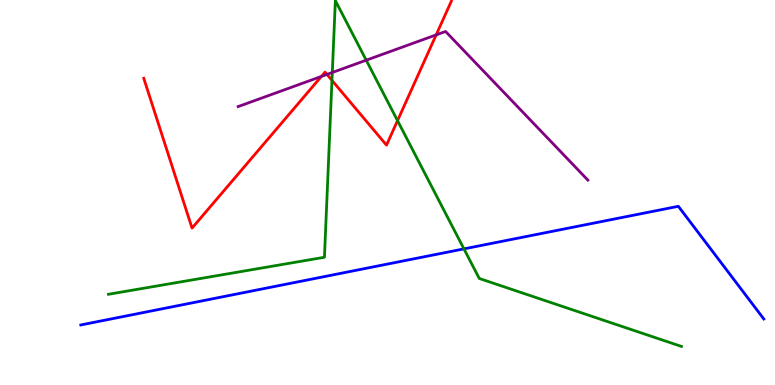[{'lines': ['blue', 'red'], 'intersections': []}, {'lines': ['green', 'red'], 'intersections': [{'x': 4.28, 'y': 7.91}, {'x': 5.13, 'y': 6.87}]}, {'lines': ['purple', 'red'], 'intersections': [{'x': 4.15, 'y': 8.01}, {'x': 4.22, 'y': 8.07}, {'x': 5.63, 'y': 9.09}]}, {'lines': ['blue', 'green'], 'intersections': [{'x': 5.99, 'y': 3.54}]}, {'lines': ['blue', 'purple'], 'intersections': []}, {'lines': ['green', 'purple'], 'intersections': [{'x': 4.29, 'y': 8.12}, {'x': 4.73, 'y': 8.44}]}]